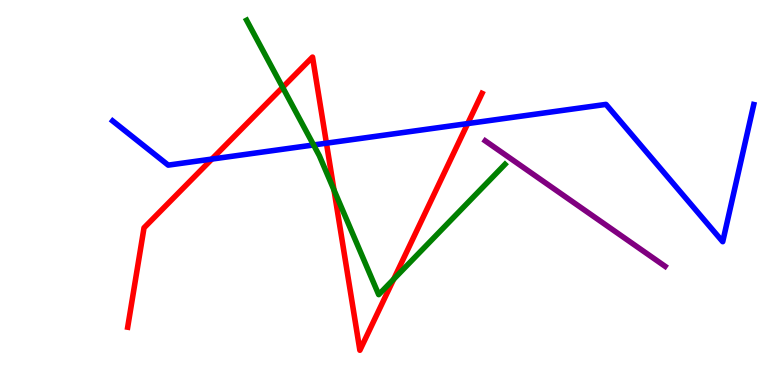[{'lines': ['blue', 'red'], 'intersections': [{'x': 2.73, 'y': 5.87}, {'x': 4.21, 'y': 6.28}, {'x': 6.03, 'y': 6.79}]}, {'lines': ['green', 'red'], 'intersections': [{'x': 3.65, 'y': 7.73}, {'x': 4.31, 'y': 5.07}, {'x': 5.08, 'y': 2.75}]}, {'lines': ['purple', 'red'], 'intersections': []}, {'lines': ['blue', 'green'], 'intersections': [{'x': 4.05, 'y': 6.23}]}, {'lines': ['blue', 'purple'], 'intersections': []}, {'lines': ['green', 'purple'], 'intersections': []}]